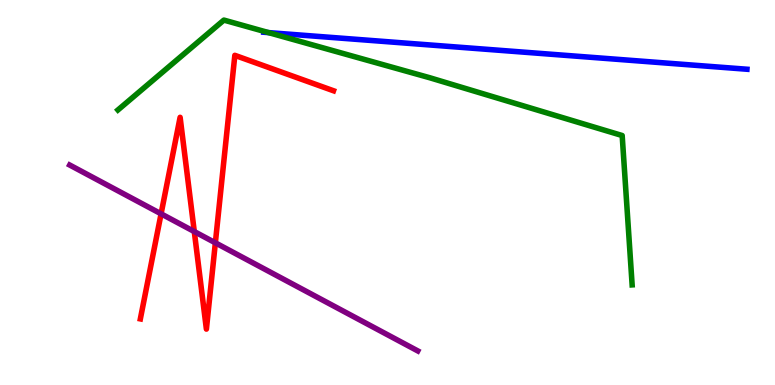[{'lines': ['blue', 'red'], 'intersections': []}, {'lines': ['green', 'red'], 'intersections': []}, {'lines': ['purple', 'red'], 'intersections': [{'x': 2.08, 'y': 4.45}, {'x': 2.51, 'y': 3.99}, {'x': 2.78, 'y': 3.69}]}, {'lines': ['blue', 'green'], 'intersections': [{'x': 3.47, 'y': 9.15}]}, {'lines': ['blue', 'purple'], 'intersections': []}, {'lines': ['green', 'purple'], 'intersections': []}]